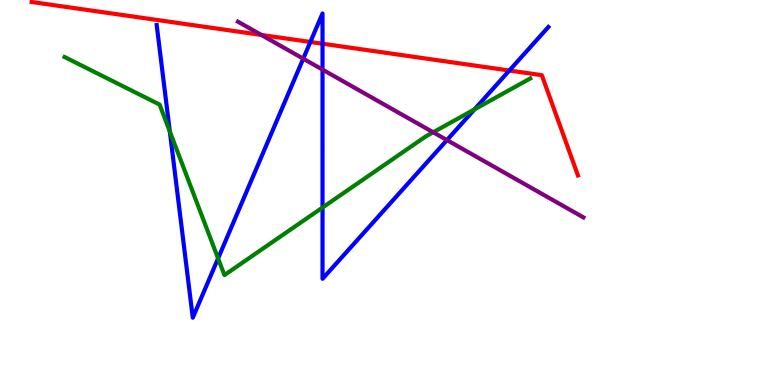[{'lines': ['blue', 'red'], 'intersections': [{'x': 4.0, 'y': 8.91}, {'x': 4.16, 'y': 8.86}, {'x': 6.57, 'y': 8.17}]}, {'lines': ['green', 'red'], 'intersections': []}, {'lines': ['purple', 'red'], 'intersections': [{'x': 3.37, 'y': 9.09}]}, {'lines': ['blue', 'green'], 'intersections': [{'x': 2.19, 'y': 6.59}, {'x': 2.81, 'y': 3.29}, {'x': 4.16, 'y': 4.61}, {'x': 6.12, 'y': 7.16}]}, {'lines': ['blue', 'purple'], 'intersections': [{'x': 3.91, 'y': 8.48}, {'x': 4.16, 'y': 8.19}, {'x': 5.77, 'y': 6.36}]}, {'lines': ['green', 'purple'], 'intersections': [{'x': 5.59, 'y': 6.56}]}]